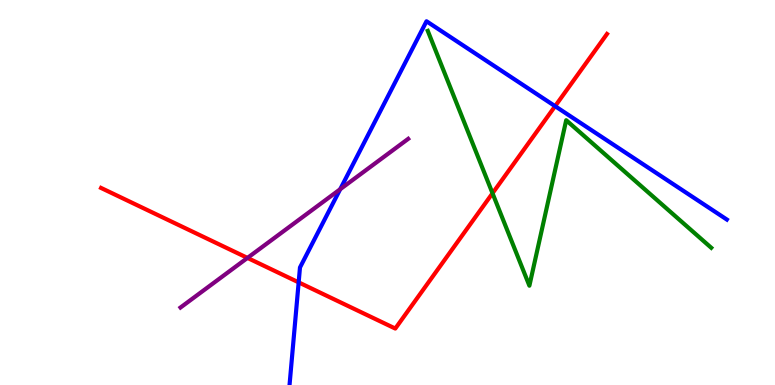[{'lines': ['blue', 'red'], 'intersections': [{'x': 3.85, 'y': 2.67}, {'x': 7.16, 'y': 7.24}]}, {'lines': ['green', 'red'], 'intersections': [{'x': 6.36, 'y': 4.98}]}, {'lines': ['purple', 'red'], 'intersections': [{'x': 3.19, 'y': 3.3}]}, {'lines': ['blue', 'green'], 'intersections': []}, {'lines': ['blue', 'purple'], 'intersections': [{'x': 4.39, 'y': 5.09}]}, {'lines': ['green', 'purple'], 'intersections': []}]